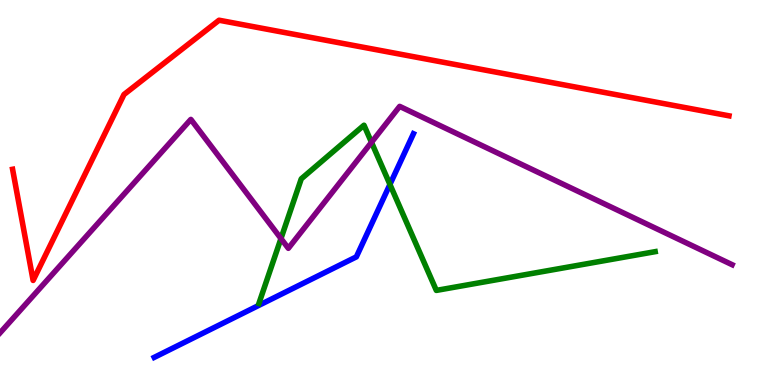[{'lines': ['blue', 'red'], 'intersections': []}, {'lines': ['green', 'red'], 'intersections': []}, {'lines': ['purple', 'red'], 'intersections': []}, {'lines': ['blue', 'green'], 'intersections': [{'x': 5.03, 'y': 5.21}]}, {'lines': ['blue', 'purple'], 'intersections': []}, {'lines': ['green', 'purple'], 'intersections': [{'x': 3.63, 'y': 3.8}, {'x': 4.79, 'y': 6.3}]}]